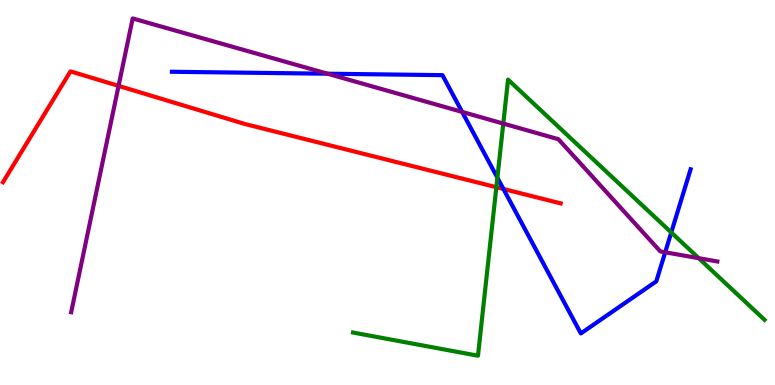[{'lines': ['blue', 'red'], 'intersections': [{'x': 6.5, 'y': 5.09}]}, {'lines': ['green', 'red'], 'intersections': [{'x': 6.4, 'y': 5.14}]}, {'lines': ['purple', 'red'], 'intersections': [{'x': 1.53, 'y': 7.77}]}, {'lines': ['blue', 'green'], 'intersections': [{'x': 6.42, 'y': 5.38}, {'x': 8.66, 'y': 3.96}]}, {'lines': ['blue', 'purple'], 'intersections': [{'x': 4.23, 'y': 8.09}, {'x': 5.96, 'y': 7.09}, {'x': 8.58, 'y': 3.45}]}, {'lines': ['green', 'purple'], 'intersections': [{'x': 6.49, 'y': 6.79}, {'x': 9.02, 'y': 3.29}]}]